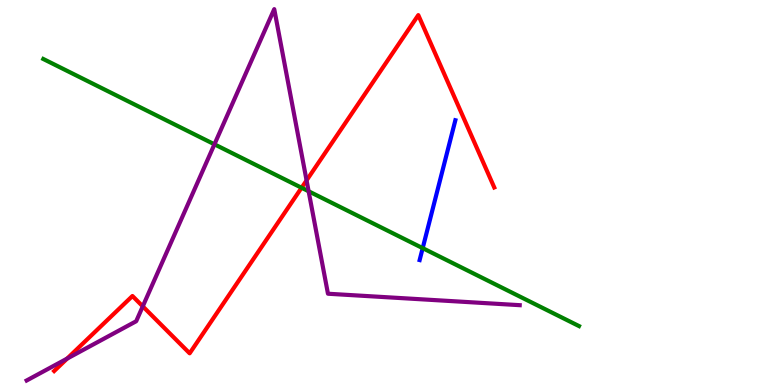[{'lines': ['blue', 'red'], 'intersections': []}, {'lines': ['green', 'red'], 'intersections': [{'x': 3.89, 'y': 5.12}]}, {'lines': ['purple', 'red'], 'intersections': [{'x': 0.866, 'y': 0.686}, {'x': 1.84, 'y': 2.04}, {'x': 3.96, 'y': 5.31}]}, {'lines': ['blue', 'green'], 'intersections': [{'x': 5.45, 'y': 3.55}]}, {'lines': ['blue', 'purple'], 'intersections': []}, {'lines': ['green', 'purple'], 'intersections': [{'x': 2.77, 'y': 6.25}, {'x': 3.98, 'y': 5.03}]}]